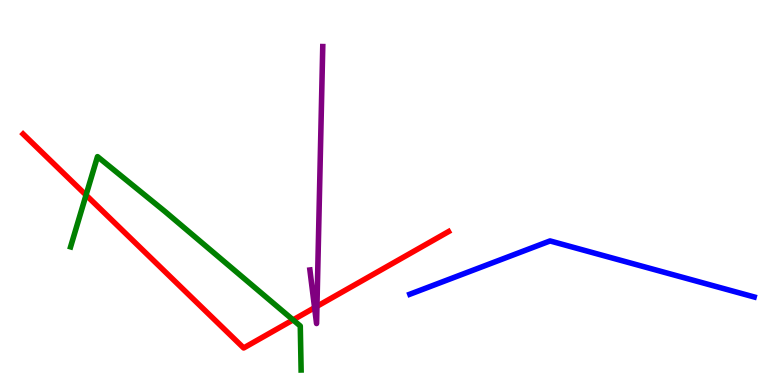[{'lines': ['blue', 'red'], 'intersections': []}, {'lines': ['green', 'red'], 'intersections': [{'x': 1.11, 'y': 4.93}, {'x': 3.78, 'y': 1.69}]}, {'lines': ['purple', 'red'], 'intersections': [{'x': 4.06, 'y': 2.01}, {'x': 4.09, 'y': 2.04}]}, {'lines': ['blue', 'green'], 'intersections': []}, {'lines': ['blue', 'purple'], 'intersections': []}, {'lines': ['green', 'purple'], 'intersections': []}]